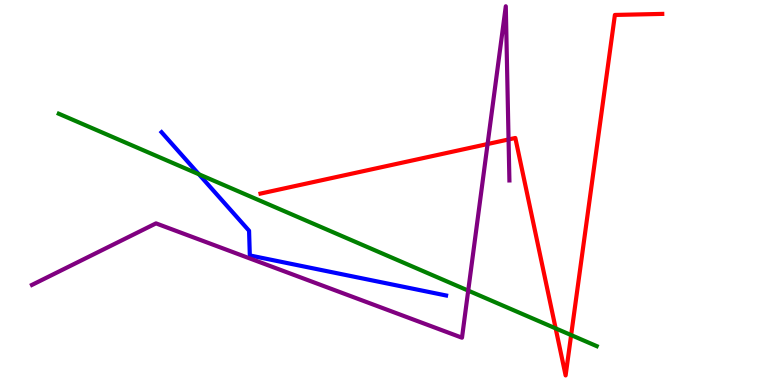[{'lines': ['blue', 'red'], 'intersections': []}, {'lines': ['green', 'red'], 'intersections': [{'x': 7.17, 'y': 1.47}, {'x': 7.37, 'y': 1.3}]}, {'lines': ['purple', 'red'], 'intersections': [{'x': 6.29, 'y': 6.26}, {'x': 6.56, 'y': 6.38}]}, {'lines': ['blue', 'green'], 'intersections': [{'x': 2.57, 'y': 5.47}]}, {'lines': ['blue', 'purple'], 'intersections': []}, {'lines': ['green', 'purple'], 'intersections': [{'x': 6.04, 'y': 2.45}]}]